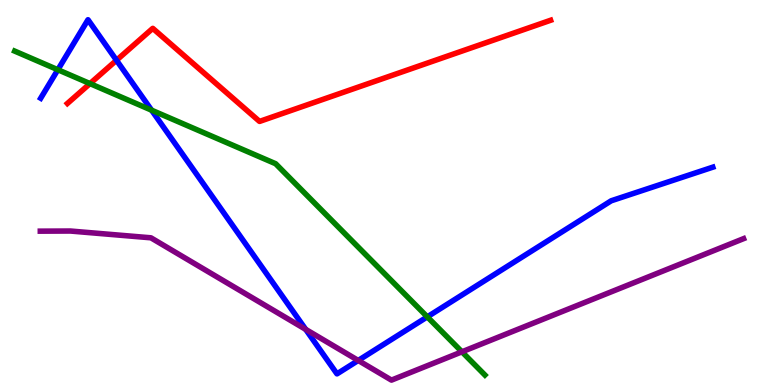[{'lines': ['blue', 'red'], 'intersections': [{'x': 1.5, 'y': 8.43}]}, {'lines': ['green', 'red'], 'intersections': [{'x': 1.16, 'y': 7.83}]}, {'lines': ['purple', 'red'], 'intersections': []}, {'lines': ['blue', 'green'], 'intersections': [{'x': 0.747, 'y': 8.19}, {'x': 1.96, 'y': 7.14}, {'x': 5.51, 'y': 1.77}]}, {'lines': ['blue', 'purple'], 'intersections': [{'x': 3.94, 'y': 1.45}, {'x': 4.62, 'y': 0.638}]}, {'lines': ['green', 'purple'], 'intersections': [{'x': 5.96, 'y': 0.862}]}]